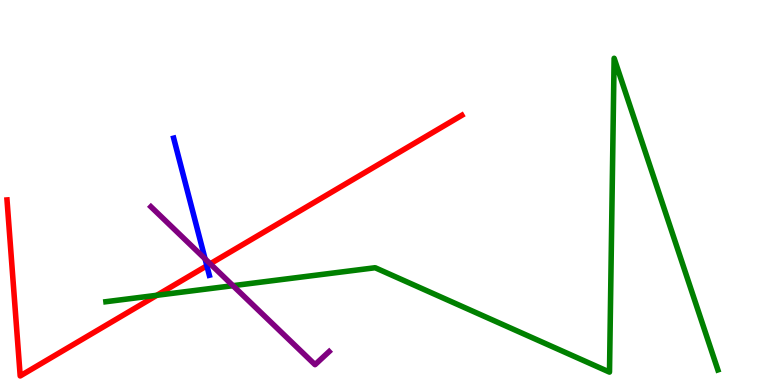[{'lines': ['blue', 'red'], 'intersections': [{'x': 2.67, 'y': 3.1}]}, {'lines': ['green', 'red'], 'intersections': [{'x': 2.02, 'y': 2.33}]}, {'lines': ['purple', 'red'], 'intersections': [{'x': 2.71, 'y': 3.15}]}, {'lines': ['blue', 'green'], 'intersections': []}, {'lines': ['blue', 'purple'], 'intersections': [{'x': 2.65, 'y': 3.28}]}, {'lines': ['green', 'purple'], 'intersections': [{'x': 3.01, 'y': 2.58}]}]